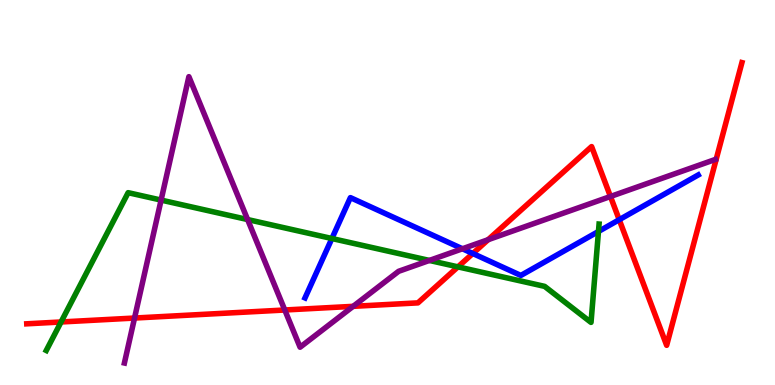[{'lines': ['blue', 'red'], 'intersections': [{'x': 6.1, 'y': 3.42}, {'x': 7.99, 'y': 4.29}]}, {'lines': ['green', 'red'], 'intersections': [{'x': 0.788, 'y': 1.64}, {'x': 5.91, 'y': 3.07}]}, {'lines': ['purple', 'red'], 'intersections': [{'x': 1.74, 'y': 1.74}, {'x': 3.67, 'y': 1.95}, {'x': 4.56, 'y': 2.04}, {'x': 6.3, 'y': 3.77}, {'x': 7.88, 'y': 4.9}]}, {'lines': ['blue', 'green'], 'intersections': [{'x': 4.28, 'y': 3.8}, {'x': 7.72, 'y': 3.99}]}, {'lines': ['blue', 'purple'], 'intersections': [{'x': 5.97, 'y': 3.54}]}, {'lines': ['green', 'purple'], 'intersections': [{'x': 2.08, 'y': 4.8}, {'x': 3.19, 'y': 4.3}, {'x': 5.54, 'y': 3.24}]}]